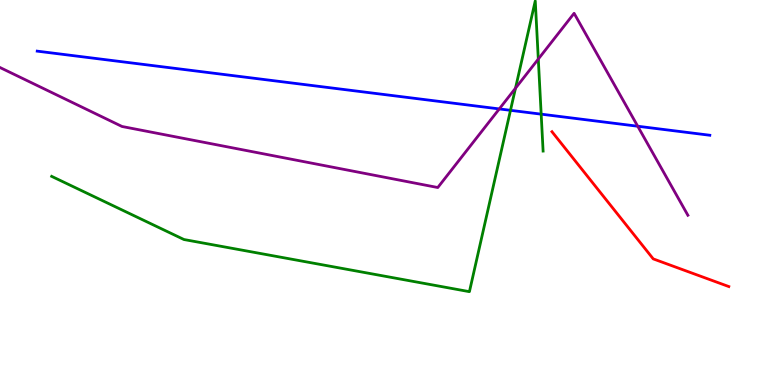[{'lines': ['blue', 'red'], 'intersections': []}, {'lines': ['green', 'red'], 'intersections': []}, {'lines': ['purple', 'red'], 'intersections': []}, {'lines': ['blue', 'green'], 'intersections': [{'x': 6.59, 'y': 7.13}, {'x': 6.98, 'y': 7.03}]}, {'lines': ['blue', 'purple'], 'intersections': [{'x': 6.44, 'y': 7.17}, {'x': 8.23, 'y': 6.72}]}, {'lines': ['green', 'purple'], 'intersections': [{'x': 6.65, 'y': 7.71}, {'x': 6.95, 'y': 8.47}]}]